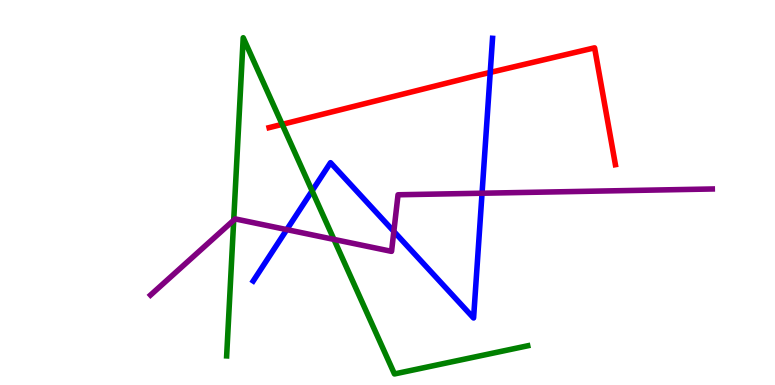[{'lines': ['blue', 'red'], 'intersections': [{'x': 6.33, 'y': 8.12}]}, {'lines': ['green', 'red'], 'intersections': [{'x': 3.64, 'y': 6.77}]}, {'lines': ['purple', 'red'], 'intersections': []}, {'lines': ['blue', 'green'], 'intersections': [{'x': 4.03, 'y': 5.04}]}, {'lines': ['blue', 'purple'], 'intersections': [{'x': 3.7, 'y': 4.04}, {'x': 5.08, 'y': 3.99}, {'x': 6.22, 'y': 4.98}]}, {'lines': ['green', 'purple'], 'intersections': [{'x': 3.02, 'y': 4.28}, {'x': 4.31, 'y': 3.78}]}]